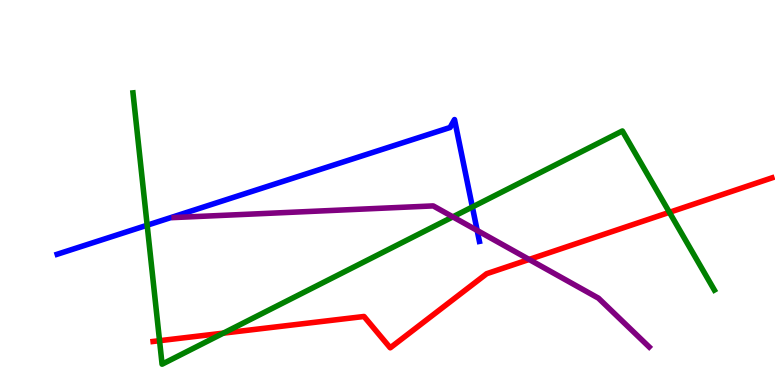[{'lines': ['blue', 'red'], 'intersections': []}, {'lines': ['green', 'red'], 'intersections': [{'x': 2.06, 'y': 1.15}, {'x': 2.88, 'y': 1.35}, {'x': 8.64, 'y': 4.49}]}, {'lines': ['purple', 'red'], 'intersections': [{'x': 6.83, 'y': 3.26}]}, {'lines': ['blue', 'green'], 'intersections': [{'x': 1.9, 'y': 4.15}, {'x': 6.1, 'y': 4.62}]}, {'lines': ['blue', 'purple'], 'intersections': [{'x': 6.16, 'y': 4.01}]}, {'lines': ['green', 'purple'], 'intersections': [{'x': 5.84, 'y': 4.37}]}]